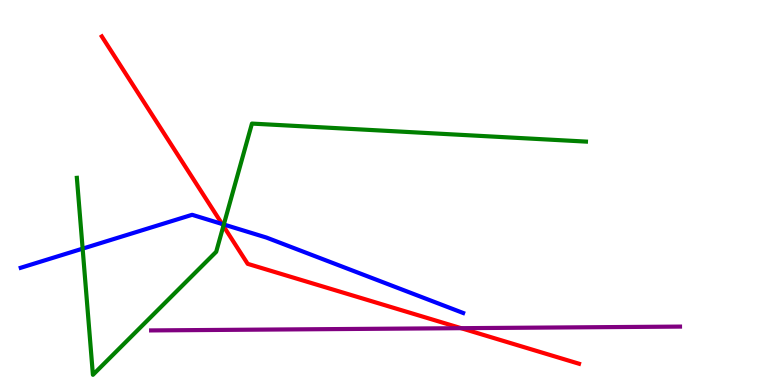[{'lines': ['blue', 'red'], 'intersections': [{'x': 2.87, 'y': 4.18}]}, {'lines': ['green', 'red'], 'intersections': [{'x': 2.88, 'y': 4.13}]}, {'lines': ['purple', 'red'], 'intersections': [{'x': 5.95, 'y': 1.48}]}, {'lines': ['blue', 'green'], 'intersections': [{'x': 1.07, 'y': 3.54}, {'x': 2.89, 'y': 4.17}]}, {'lines': ['blue', 'purple'], 'intersections': []}, {'lines': ['green', 'purple'], 'intersections': []}]